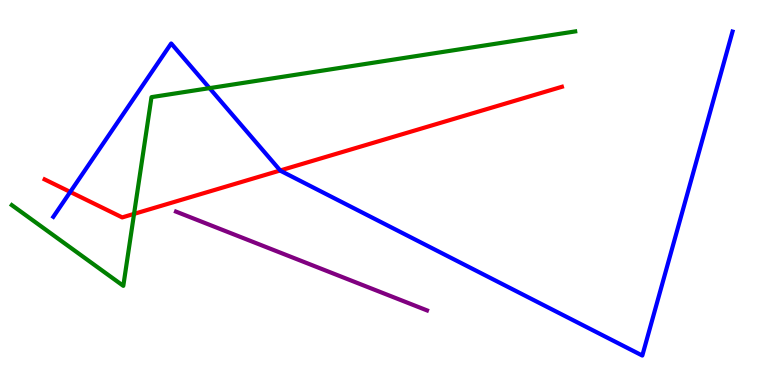[{'lines': ['blue', 'red'], 'intersections': [{'x': 0.906, 'y': 5.01}, {'x': 3.62, 'y': 5.57}]}, {'lines': ['green', 'red'], 'intersections': [{'x': 1.73, 'y': 4.44}]}, {'lines': ['purple', 'red'], 'intersections': []}, {'lines': ['blue', 'green'], 'intersections': [{'x': 2.7, 'y': 7.71}]}, {'lines': ['blue', 'purple'], 'intersections': []}, {'lines': ['green', 'purple'], 'intersections': []}]